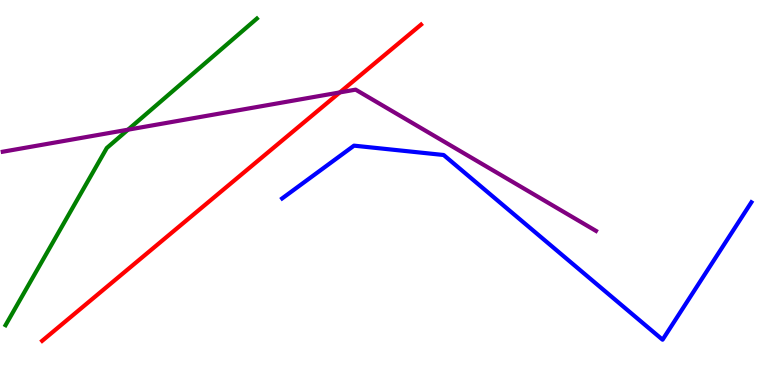[{'lines': ['blue', 'red'], 'intersections': []}, {'lines': ['green', 'red'], 'intersections': []}, {'lines': ['purple', 'red'], 'intersections': [{'x': 4.38, 'y': 7.6}]}, {'lines': ['blue', 'green'], 'intersections': []}, {'lines': ['blue', 'purple'], 'intersections': []}, {'lines': ['green', 'purple'], 'intersections': [{'x': 1.65, 'y': 6.63}]}]